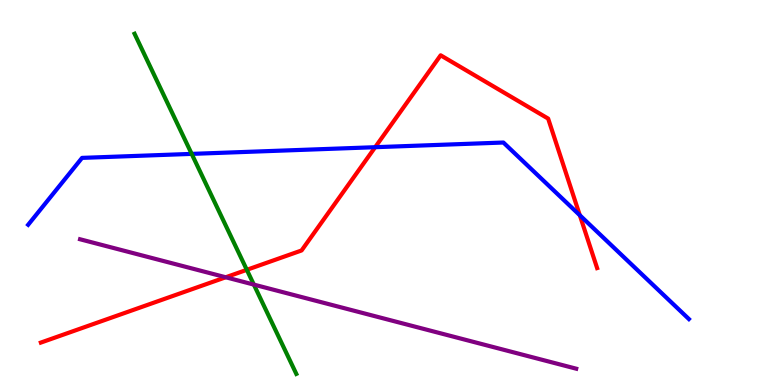[{'lines': ['blue', 'red'], 'intersections': [{'x': 4.84, 'y': 6.18}, {'x': 7.48, 'y': 4.41}]}, {'lines': ['green', 'red'], 'intersections': [{'x': 3.18, 'y': 2.99}]}, {'lines': ['purple', 'red'], 'intersections': [{'x': 2.91, 'y': 2.8}]}, {'lines': ['blue', 'green'], 'intersections': [{'x': 2.47, 'y': 6.0}]}, {'lines': ['blue', 'purple'], 'intersections': []}, {'lines': ['green', 'purple'], 'intersections': [{'x': 3.28, 'y': 2.61}]}]